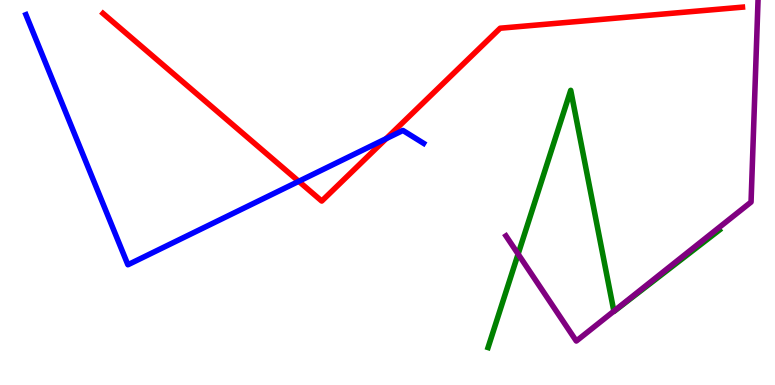[{'lines': ['blue', 'red'], 'intersections': [{'x': 3.85, 'y': 5.29}, {'x': 4.98, 'y': 6.4}]}, {'lines': ['green', 'red'], 'intersections': []}, {'lines': ['purple', 'red'], 'intersections': []}, {'lines': ['blue', 'green'], 'intersections': []}, {'lines': ['blue', 'purple'], 'intersections': []}, {'lines': ['green', 'purple'], 'intersections': [{'x': 6.69, 'y': 3.4}, {'x': 7.92, 'y': 1.92}]}]